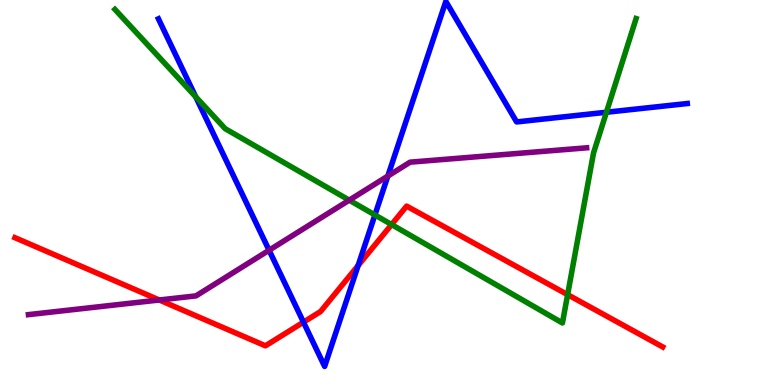[{'lines': ['blue', 'red'], 'intersections': [{'x': 3.92, 'y': 1.63}, {'x': 4.62, 'y': 3.1}]}, {'lines': ['green', 'red'], 'intersections': [{'x': 5.05, 'y': 4.17}, {'x': 7.32, 'y': 2.35}]}, {'lines': ['purple', 'red'], 'intersections': [{'x': 2.06, 'y': 2.21}]}, {'lines': ['blue', 'green'], 'intersections': [{'x': 2.53, 'y': 7.49}, {'x': 4.84, 'y': 4.42}, {'x': 7.82, 'y': 7.08}]}, {'lines': ['blue', 'purple'], 'intersections': [{'x': 3.47, 'y': 3.5}, {'x': 5.0, 'y': 5.43}]}, {'lines': ['green', 'purple'], 'intersections': [{'x': 4.51, 'y': 4.8}]}]